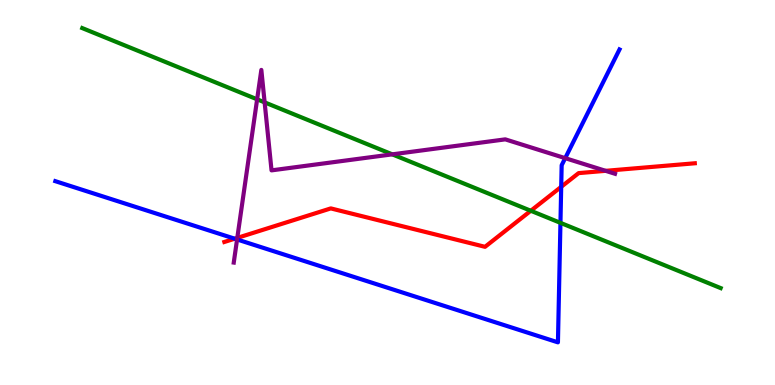[{'lines': ['blue', 'red'], 'intersections': [{'x': 3.03, 'y': 3.8}, {'x': 7.24, 'y': 5.15}]}, {'lines': ['green', 'red'], 'intersections': [{'x': 6.85, 'y': 4.53}]}, {'lines': ['purple', 'red'], 'intersections': [{'x': 3.06, 'y': 3.82}, {'x': 7.81, 'y': 5.56}]}, {'lines': ['blue', 'green'], 'intersections': [{'x': 7.23, 'y': 4.21}]}, {'lines': ['blue', 'purple'], 'intersections': [{'x': 3.06, 'y': 3.78}, {'x': 7.29, 'y': 5.89}]}, {'lines': ['green', 'purple'], 'intersections': [{'x': 3.32, 'y': 7.42}, {'x': 3.41, 'y': 7.34}, {'x': 5.06, 'y': 5.99}]}]